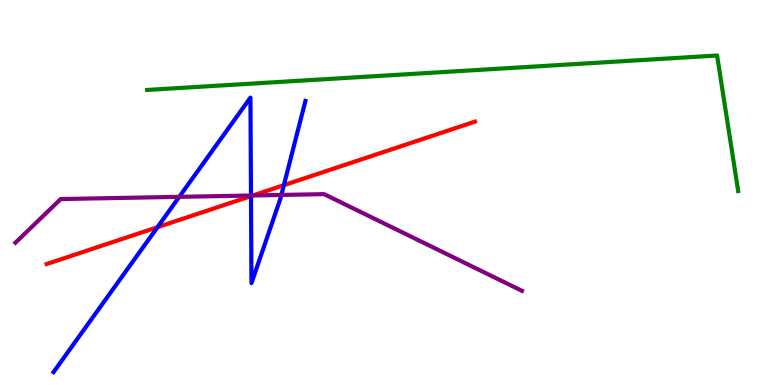[{'lines': ['blue', 'red'], 'intersections': [{'x': 2.03, 'y': 4.1}, {'x': 3.24, 'y': 4.91}, {'x': 3.66, 'y': 5.19}]}, {'lines': ['green', 'red'], 'intersections': []}, {'lines': ['purple', 'red'], 'intersections': [{'x': 3.26, 'y': 4.92}]}, {'lines': ['blue', 'green'], 'intersections': []}, {'lines': ['blue', 'purple'], 'intersections': [{'x': 2.31, 'y': 4.89}, {'x': 3.24, 'y': 4.92}, {'x': 3.63, 'y': 4.94}]}, {'lines': ['green', 'purple'], 'intersections': []}]